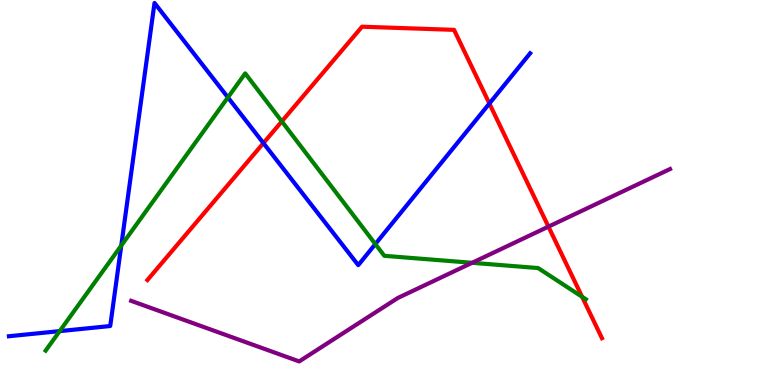[{'lines': ['blue', 'red'], 'intersections': [{'x': 3.4, 'y': 6.28}, {'x': 6.31, 'y': 7.31}]}, {'lines': ['green', 'red'], 'intersections': [{'x': 3.64, 'y': 6.85}, {'x': 7.51, 'y': 2.29}]}, {'lines': ['purple', 'red'], 'intersections': [{'x': 7.08, 'y': 4.11}]}, {'lines': ['blue', 'green'], 'intersections': [{'x': 0.77, 'y': 1.4}, {'x': 1.56, 'y': 3.62}, {'x': 2.94, 'y': 7.47}, {'x': 4.84, 'y': 3.66}]}, {'lines': ['blue', 'purple'], 'intersections': []}, {'lines': ['green', 'purple'], 'intersections': [{'x': 6.09, 'y': 3.17}]}]